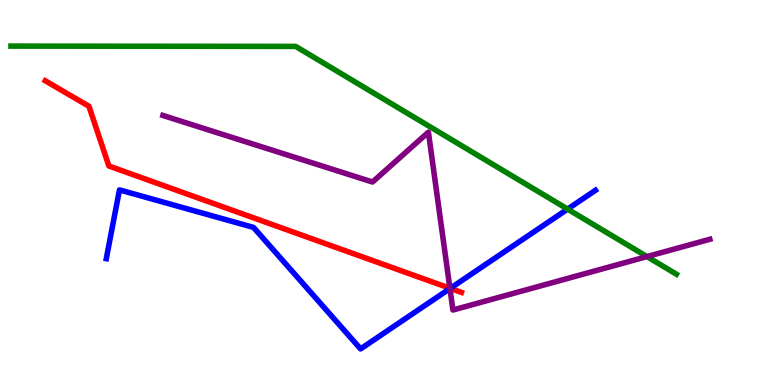[{'lines': ['blue', 'red'], 'intersections': [{'x': 5.81, 'y': 2.51}]}, {'lines': ['green', 'red'], 'intersections': []}, {'lines': ['purple', 'red'], 'intersections': [{'x': 5.81, 'y': 2.51}]}, {'lines': ['blue', 'green'], 'intersections': [{'x': 7.32, 'y': 4.57}]}, {'lines': ['blue', 'purple'], 'intersections': [{'x': 5.81, 'y': 2.51}]}, {'lines': ['green', 'purple'], 'intersections': [{'x': 8.35, 'y': 3.34}]}]